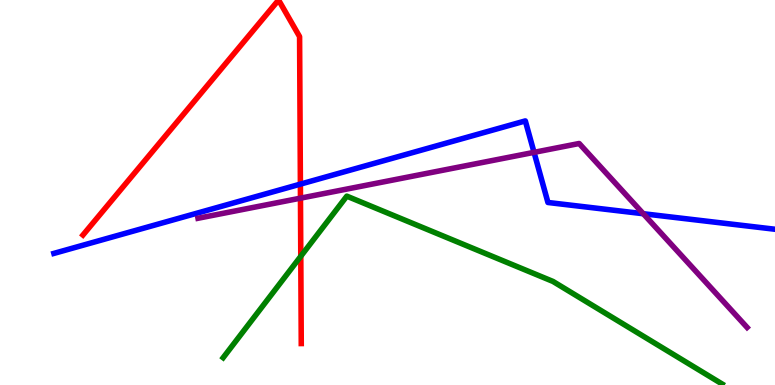[{'lines': ['blue', 'red'], 'intersections': [{'x': 3.88, 'y': 5.22}]}, {'lines': ['green', 'red'], 'intersections': [{'x': 3.88, 'y': 3.34}]}, {'lines': ['purple', 'red'], 'intersections': [{'x': 3.88, 'y': 4.85}]}, {'lines': ['blue', 'green'], 'intersections': []}, {'lines': ['blue', 'purple'], 'intersections': [{'x': 6.89, 'y': 6.04}, {'x': 8.3, 'y': 4.45}]}, {'lines': ['green', 'purple'], 'intersections': []}]